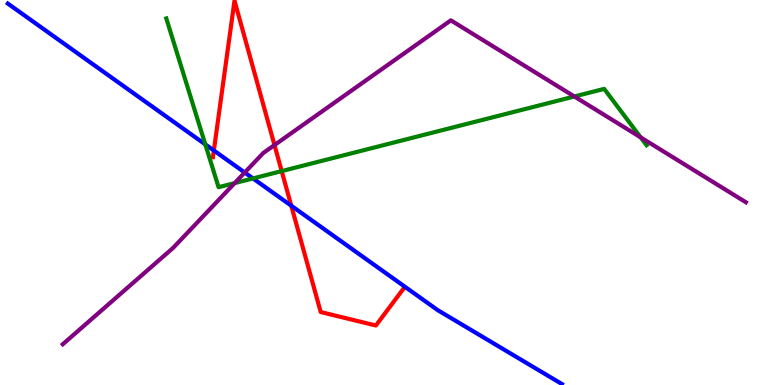[{'lines': ['blue', 'red'], 'intersections': [{'x': 2.76, 'y': 6.09}, {'x': 3.76, 'y': 4.66}]}, {'lines': ['green', 'red'], 'intersections': [{'x': 3.63, 'y': 5.56}]}, {'lines': ['purple', 'red'], 'intersections': [{'x': 3.54, 'y': 6.23}]}, {'lines': ['blue', 'green'], 'intersections': [{'x': 2.65, 'y': 6.25}, {'x': 3.26, 'y': 5.37}]}, {'lines': ['blue', 'purple'], 'intersections': [{'x': 3.16, 'y': 5.52}]}, {'lines': ['green', 'purple'], 'intersections': [{'x': 3.03, 'y': 5.24}, {'x': 7.41, 'y': 7.49}, {'x': 8.27, 'y': 6.43}]}]